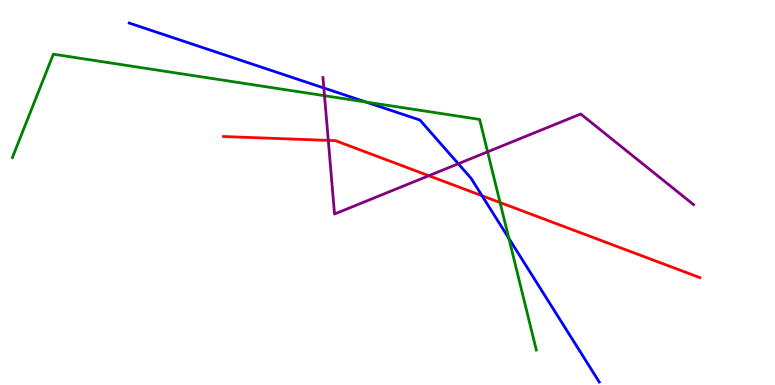[{'lines': ['blue', 'red'], 'intersections': [{'x': 6.22, 'y': 4.92}]}, {'lines': ['green', 'red'], 'intersections': [{'x': 6.45, 'y': 4.74}]}, {'lines': ['purple', 'red'], 'intersections': [{'x': 4.24, 'y': 6.35}, {'x': 5.53, 'y': 5.44}]}, {'lines': ['blue', 'green'], 'intersections': [{'x': 4.72, 'y': 7.35}, {'x': 6.57, 'y': 3.81}]}, {'lines': ['blue', 'purple'], 'intersections': [{'x': 4.18, 'y': 7.71}, {'x': 5.91, 'y': 5.75}]}, {'lines': ['green', 'purple'], 'intersections': [{'x': 4.19, 'y': 7.51}, {'x': 6.29, 'y': 6.06}]}]